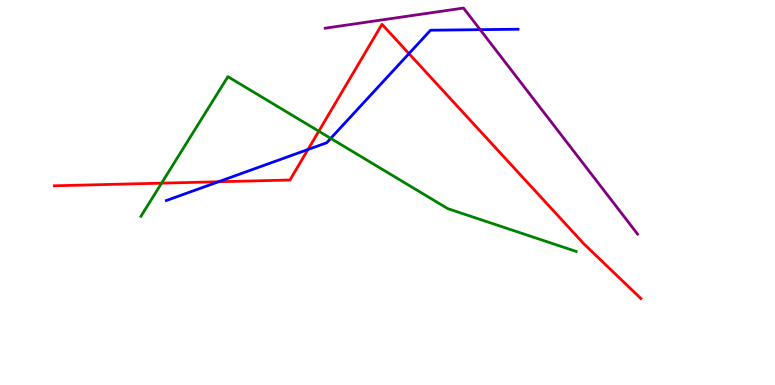[{'lines': ['blue', 'red'], 'intersections': [{'x': 2.82, 'y': 5.28}, {'x': 3.97, 'y': 6.12}, {'x': 5.28, 'y': 8.61}]}, {'lines': ['green', 'red'], 'intersections': [{'x': 2.08, 'y': 5.24}, {'x': 4.11, 'y': 6.59}]}, {'lines': ['purple', 'red'], 'intersections': []}, {'lines': ['blue', 'green'], 'intersections': [{'x': 4.27, 'y': 6.41}]}, {'lines': ['blue', 'purple'], 'intersections': [{'x': 6.2, 'y': 9.23}]}, {'lines': ['green', 'purple'], 'intersections': []}]